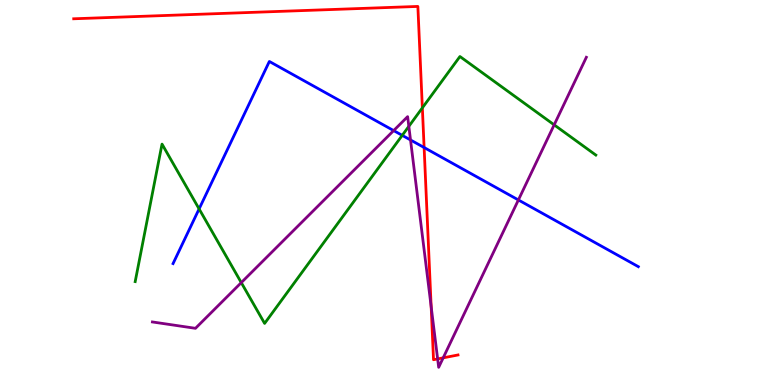[{'lines': ['blue', 'red'], 'intersections': [{'x': 5.47, 'y': 6.17}]}, {'lines': ['green', 'red'], 'intersections': [{'x': 5.45, 'y': 7.2}]}, {'lines': ['purple', 'red'], 'intersections': [{'x': 5.56, 'y': 2.03}, {'x': 5.65, 'y': 0.677}, {'x': 5.72, 'y': 0.706}]}, {'lines': ['blue', 'green'], 'intersections': [{'x': 2.57, 'y': 4.57}, {'x': 5.19, 'y': 6.48}]}, {'lines': ['blue', 'purple'], 'intersections': [{'x': 5.08, 'y': 6.61}, {'x': 5.3, 'y': 6.36}, {'x': 6.69, 'y': 4.81}]}, {'lines': ['green', 'purple'], 'intersections': [{'x': 3.11, 'y': 2.66}, {'x': 5.28, 'y': 6.72}, {'x': 7.15, 'y': 6.76}]}]